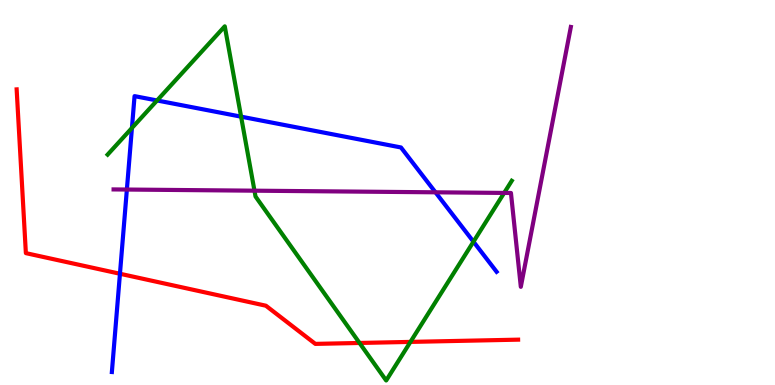[{'lines': ['blue', 'red'], 'intersections': [{'x': 1.55, 'y': 2.89}]}, {'lines': ['green', 'red'], 'intersections': [{'x': 4.64, 'y': 1.09}, {'x': 5.3, 'y': 1.12}]}, {'lines': ['purple', 'red'], 'intersections': []}, {'lines': ['blue', 'green'], 'intersections': [{'x': 1.7, 'y': 6.68}, {'x': 2.03, 'y': 7.39}, {'x': 3.11, 'y': 6.97}, {'x': 6.11, 'y': 3.72}]}, {'lines': ['blue', 'purple'], 'intersections': [{'x': 1.64, 'y': 5.08}, {'x': 5.62, 'y': 5.0}]}, {'lines': ['green', 'purple'], 'intersections': [{'x': 3.28, 'y': 5.05}, {'x': 6.51, 'y': 4.99}]}]